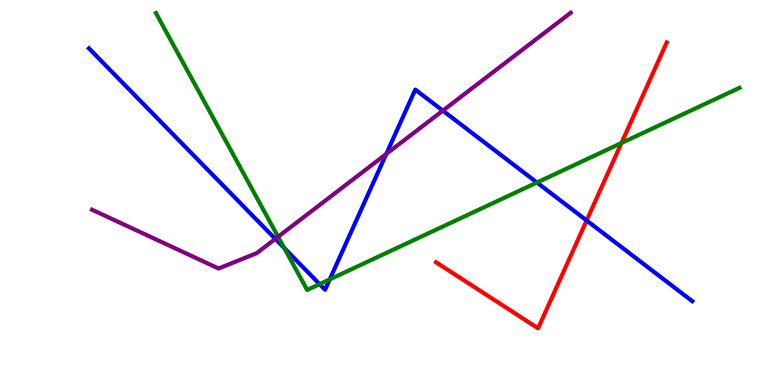[{'lines': ['blue', 'red'], 'intersections': [{'x': 7.57, 'y': 4.27}]}, {'lines': ['green', 'red'], 'intersections': [{'x': 8.02, 'y': 6.29}]}, {'lines': ['purple', 'red'], 'intersections': []}, {'lines': ['blue', 'green'], 'intersections': [{'x': 3.67, 'y': 3.56}, {'x': 4.12, 'y': 2.62}, {'x': 4.25, 'y': 2.74}, {'x': 6.93, 'y': 5.26}]}, {'lines': ['blue', 'purple'], 'intersections': [{'x': 3.55, 'y': 3.79}, {'x': 4.98, 'y': 6.0}, {'x': 5.71, 'y': 7.13}]}, {'lines': ['green', 'purple'], 'intersections': [{'x': 3.59, 'y': 3.85}]}]